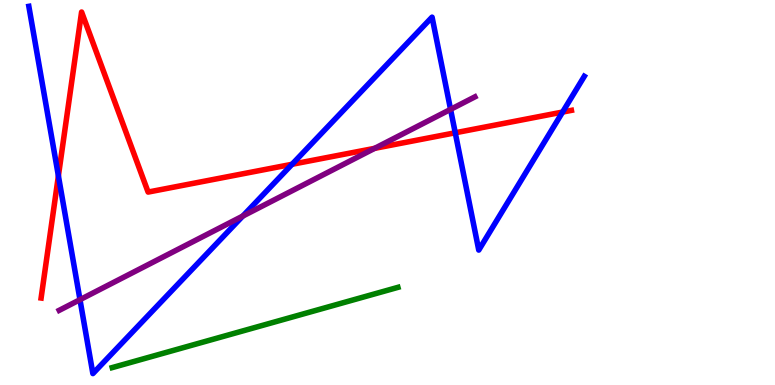[{'lines': ['blue', 'red'], 'intersections': [{'x': 0.754, 'y': 5.43}, {'x': 3.77, 'y': 5.73}, {'x': 5.87, 'y': 6.55}, {'x': 7.26, 'y': 7.09}]}, {'lines': ['green', 'red'], 'intersections': []}, {'lines': ['purple', 'red'], 'intersections': [{'x': 4.83, 'y': 6.15}]}, {'lines': ['blue', 'green'], 'intersections': []}, {'lines': ['blue', 'purple'], 'intersections': [{'x': 1.03, 'y': 2.22}, {'x': 3.13, 'y': 4.39}, {'x': 5.81, 'y': 7.16}]}, {'lines': ['green', 'purple'], 'intersections': []}]